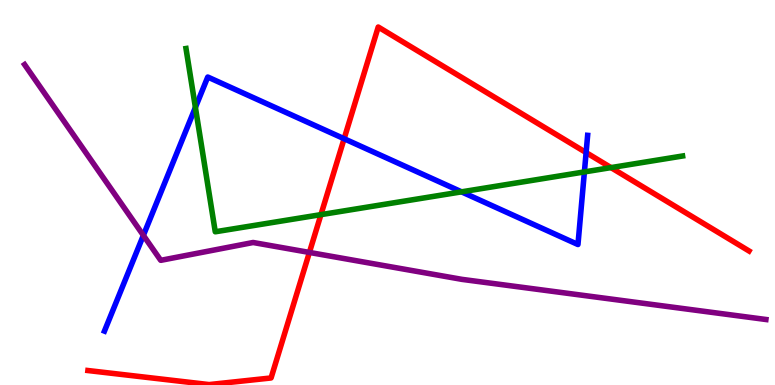[{'lines': ['blue', 'red'], 'intersections': [{'x': 4.44, 'y': 6.4}, {'x': 7.56, 'y': 6.04}]}, {'lines': ['green', 'red'], 'intersections': [{'x': 4.14, 'y': 4.42}, {'x': 7.88, 'y': 5.65}]}, {'lines': ['purple', 'red'], 'intersections': [{'x': 3.99, 'y': 3.44}]}, {'lines': ['blue', 'green'], 'intersections': [{'x': 2.52, 'y': 7.21}, {'x': 5.96, 'y': 5.02}, {'x': 7.54, 'y': 5.53}]}, {'lines': ['blue', 'purple'], 'intersections': [{'x': 1.85, 'y': 3.89}]}, {'lines': ['green', 'purple'], 'intersections': []}]